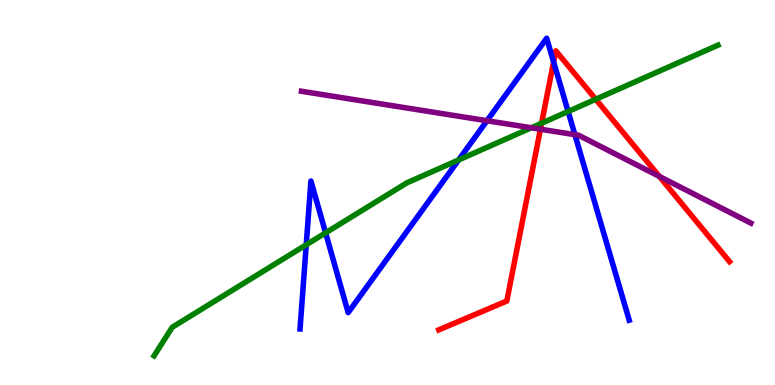[{'lines': ['blue', 'red'], 'intersections': [{'x': 7.14, 'y': 8.39}]}, {'lines': ['green', 'red'], 'intersections': [{'x': 6.99, 'y': 6.8}, {'x': 7.69, 'y': 7.42}]}, {'lines': ['purple', 'red'], 'intersections': [{'x': 6.97, 'y': 6.64}, {'x': 8.51, 'y': 5.42}]}, {'lines': ['blue', 'green'], 'intersections': [{'x': 3.95, 'y': 3.64}, {'x': 4.2, 'y': 3.95}, {'x': 5.92, 'y': 5.85}, {'x': 7.33, 'y': 7.1}]}, {'lines': ['blue', 'purple'], 'intersections': [{'x': 6.28, 'y': 6.86}, {'x': 7.42, 'y': 6.5}]}, {'lines': ['green', 'purple'], 'intersections': [{'x': 6.86, 'y': 6.68}]}]